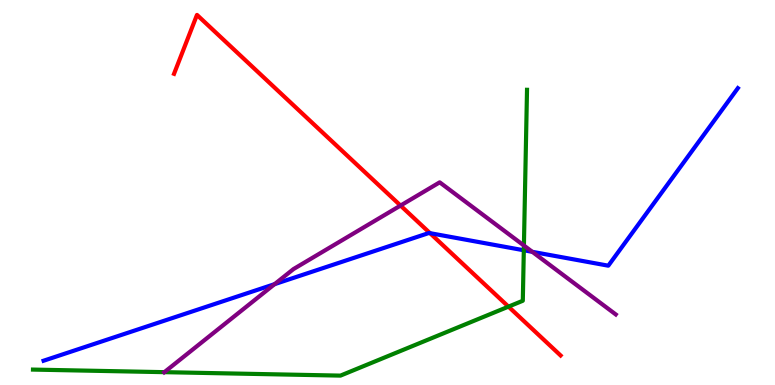[{'lines': ['blue', 'red'], 'intersections': [{'x': 5.55, 'y': 3.94}]}, {'lines': ['green', 'red'], 'intersections': [{'x': 6.56, 'y': 2.04}]}, {'lines': ['purple', 'red'], 'intersections': [{'x': 5.17, 'y': 4.66}]}, {'lines': ['blue', 'green'], 'intersections': [{'x': 6.76, 'y': 3.5}]}, {'lines': ['blue', 'purple'], 'intersections': [{'x': 3.54, 'y': 2.62}, {'x': 6.87, 'y': 3.46}]}, {'lines': ['green', 'purple'], 'intersections': [{'x': 2.12, 'y': 0.333}, {'x': 6.76, 'y': 3.62}]}]